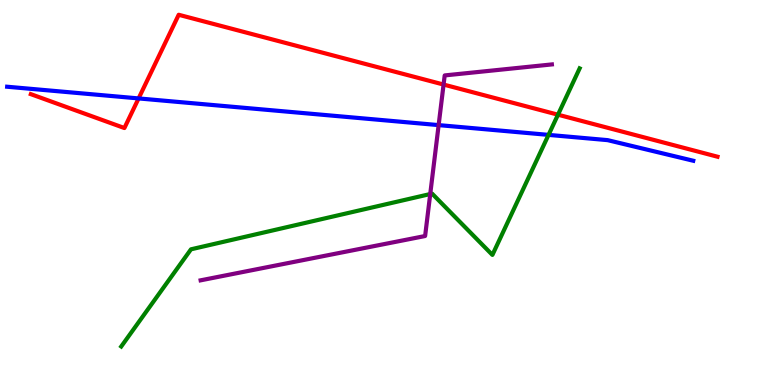[{'lines': ['blue', 'red'], 'intersections': [{'x': 1.79, 'y': 7.44}]}, {'lines': ['green', 'red'], 'intersections': [{'x': 7.2, 'y': 7.02}]}, {'lines': ['purple', 'red'], 'intersections': [{'x': 5.72, 'y': 7.8}]}, {'lines': ['blue', 'green'], 'intersections': [{'x': 7.08, 'y': 6.5}]}, {'lines': ['blue', 'purple'], 'intersections': [{'x': 5.66, 'y': 6.75}]}, {'lines': ['green', 'purple'], 'intersections': [{'x': 5.55, 'y': 4.96}]}]